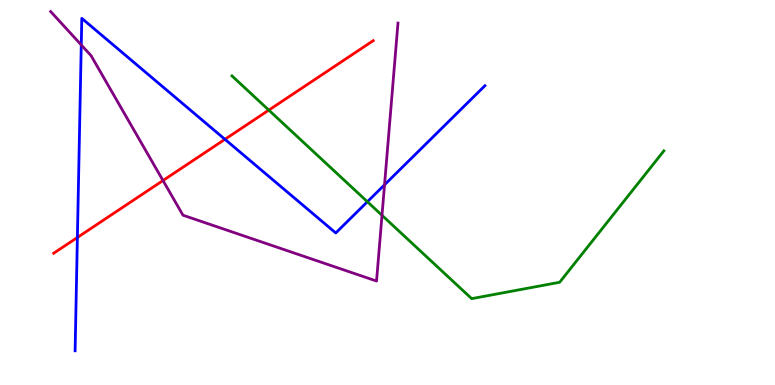[{'lines': ['blue', 'red'], 'intersections': [{'x': 0.999, 'y': 3.83}, {'x': 2.9, 'y': 6.38}]}, {'lines': ['green', 'red'], 'intersections': [{'x': 3.47, 'y': 7.14}]}, {'lines': ['purple', 'red'], 'intersections': [{'x': 2.1, 'y': 5.31}]}, {'lines': ['blue', 'green'], 'intersections': [{'x': 4.74, 'y': 4.76}]}, {'lines': ['blue', 'purple'], 'intersections': [{'x': 1.05, 'y': 8.83}, {'x': 4.96, 'y': 5.2}]}, {'lines': ['green', 'purple'], 'intersections': [{'x': 4.93, 'y': 4.41}]}]